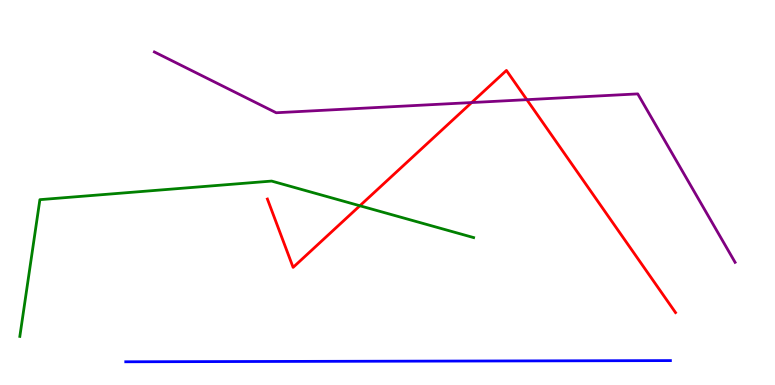[{'lines': ['blue', 'red'], 'intersections': []}, {'lines': ['green', 'red'], 'intersections': [{'x': 4.64, 'y': 4.66}]}, {'lines': ['purple', 'red'], 'intersections': [{'x': 6.09, 'y': 7.34}, {'x': 6.8, 'y': 7.41}]}, {'lines': ['blue', 'green'], 'intersections': []}, {'lines': ['blue', 'purple'], 'intersections': []}, {'lines': ['green', 'purple'], 'intersections': []}]